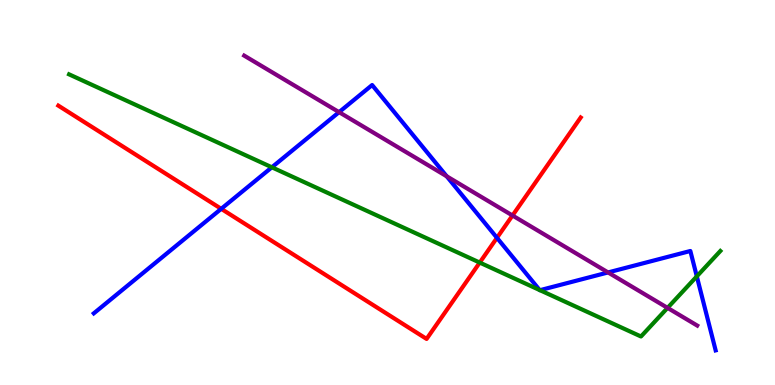[{'lines': ['blue', 'red'], 'intersections': [{'x': 2.85, 'y': 4.58}, {'x': 6.41, 'y': 3.82}]}, {'lines': ['green', 'red'], 'intersections': [{'x': 6.19, 'y': 3.18}]}, {'lines': ['purple', 'red'], 'intersections': [{'x': 6.61, 'y': 4.4}]}, {'lines': ['blue', 'green'], 'intersections': [{'x': 3.51, 'y': 5.65}, {'x': 6.96, 'y': 2.47}, {'x': 6.97, 'y': 2.46}, {'x': 8.99, 'y': 2.82}]}, {'lines': ['blue', 'purple'], 'intersections': [{'x': 4.38, 'y': 7.09}, {'x': 5.76, 'y': 5.42}, {'x': 7.85, 'y': 2.92}]}, {'lines': ['green', 'purple'], 'intersections': [{'x': 8.61, 'y': 2.0}]}]